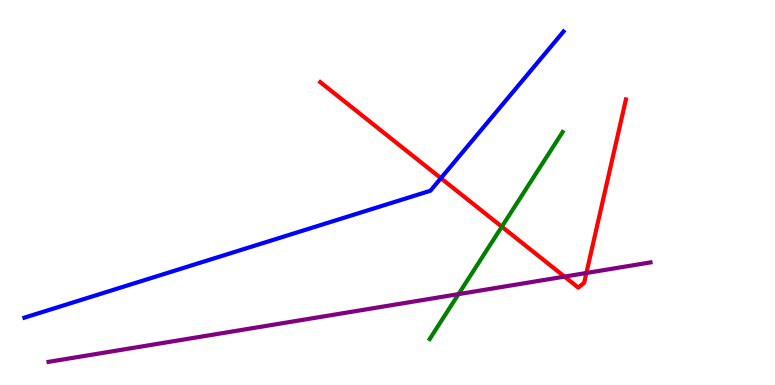[{'lines': ['blue', 'red'], 'intersections': [{'x': 5.69, 'y': 5.37}]}, {'lines': ['green', 'red'], 'intersections': [{'x': 6.48, 'y': 4.11}]}, {'lines': ['purple', 'red'], 'intersections': [{'x': 7.28, 'y': 2.82}, {'x': 7.57, 'y': 2.91}]}, {'lines': ['blue', 'green'], 'intersections': []}, {'lines': ['blue', 'purple'], 'intersections': []}, {'lines': ['green', 'purple'], 'intersections': [{'x': 5.92, 'y': 2.36}]}]